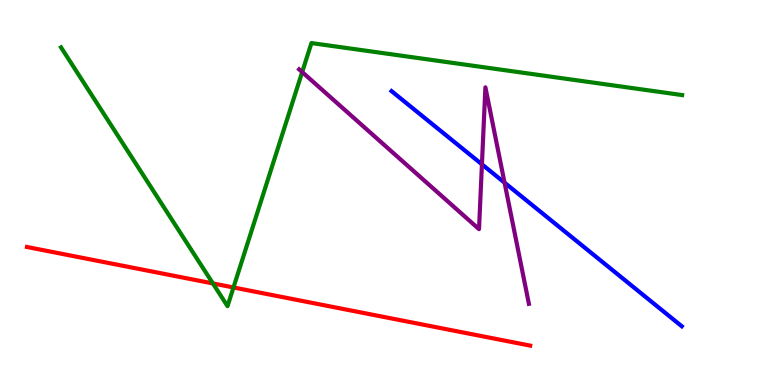[{'lines': ['blue', 'red'], 'intersections': []}, {'lines': ['green', 'red'], 'intersections': [{'x': 2.75, 'y': 2.64}, {'x': 3.01, 'y': 2.53}]}, {'lines': ['purple', 'red'], 'intersections': []}, {'lines': ['blue', 'green'], 'intersections': []}, {'lines': ['blue', 'purple'], 'intersections': [{'x': 6.22, 'y': 5.73}, {'x': 6.51, 'y': 5.26}]}, {'lines': ['green', 'purple'], 'intersections': [{'x': 3.9, 'y': 8.13}]}]